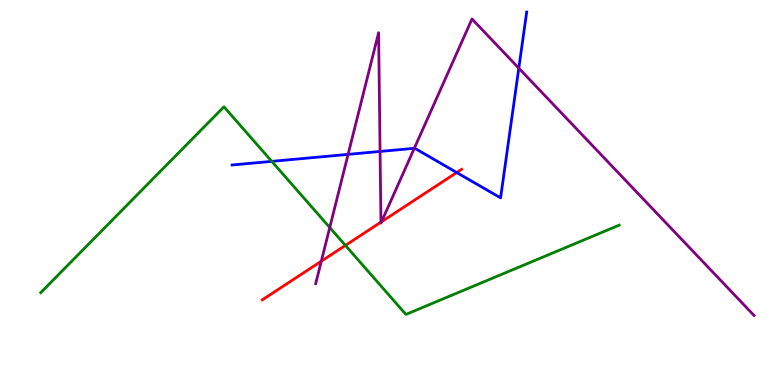[{'lines': ['blue', 'red'], 'intersections': [{'x': 5.89, 'y': 5.52}]}, {'lines': ['green', 'red'], 'intersections': [{'x': 4.46, 'y': 3.63}]}, {'lines': ['purple', 'red'], 'intersections': [{'x': 4.15, 'y': 3.22}, {'x': 4.92, 'y': 4.23}, {'x': 4.92, 'y': 4.24}]}, {'lines': ['blue', 'green'], 'intersections': [{'x': 3.51, 'y': 5.81}]}, {'lines': ['blue', 'purple'], 'intersections': [{'x': 4.49, 'y': 5.99}, {'x': 4.9, 'y': 6.07}, {'x': 5.35, 'y': 6.15}, {'x': 6.69, 'y': 8.23}]}, {'lines': ['green', 'purple'], 'intersections': [{'x': 4.25, 'y': 4.09}]}]